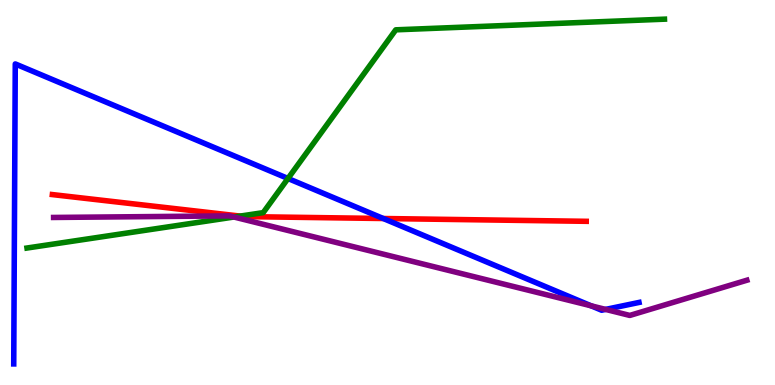[{'lines': ['blue', 'red'], 'intersections': [{'x': 4.95, 'y': 4.32}]}, {'lines': ['green', 'red'], 'intersections': [{'x': 3.1, 'y': 4.39}]}, {'lines': ['purple', 'red'], 'intersections': []}, {'lines': ['blue', 'green'], 'intersections': [{'x': 3.72, 'y': 5.36}]}, {'lines': ['blue', 'purple'], 'intersections': [{'x': 7.63, 'y': 2.06}, {'x': 7.81, 'y': 1.96}]}, {'lines': ['green', 'purple'], 'intersections': [{'x': 3.02, 'y': 4.36}]}]